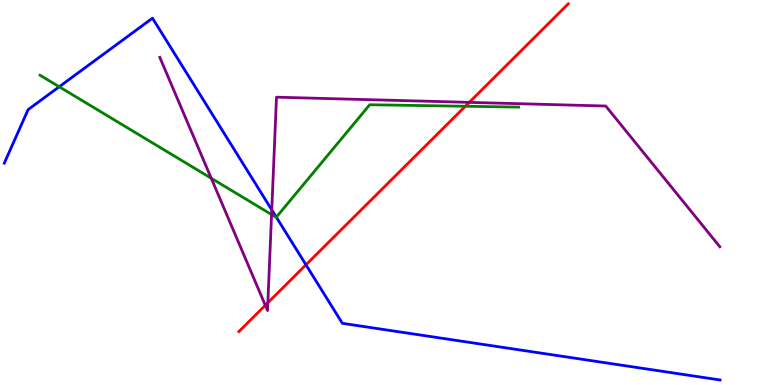[{'lines': ['blue', 'red'], 'intersections': [{'x': 3.95, 'y': 3.12}]}, {'lines': ['green', 'red'], 'intersections': [{'x': 6.0, 'y': 7.24}]}, {'lines': ['purple', 'red'], 'intersections': [{'x': 3.42, 'y': 2.07}, {'x': 3.46, 'y': 2.14}, {'x': 6.05, 'y': 7.34}]}, {'lines': ['blue', 'green'], 'intersections': [{'x': 0.764, 'y': 7.75}, {'x': 3.57, 'y': 4.36}]}, {'lines': ['blue', 'purple'], 'intersections': [{'x': 3.51, 'y': 4.55}]}, {'lines': ['green', 'purple'], 'intersections': [{'x': 2.73, 'y': 5.37}, {'x': 3.5, 'y': 4.43}]}]